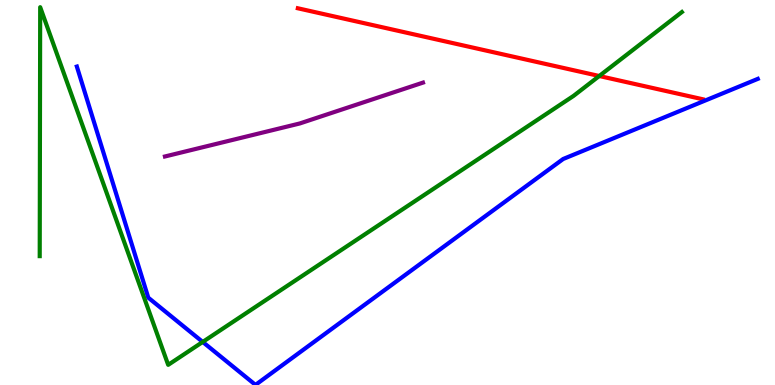[{'lines': ['blue', 'red'], 'intersections': []}, {'lines': ['green', 'red'], 'intersections': [{'x': 7.73, 'y': 8.03}]}, {'lines': ['purple', 'red'], 'intersections': []}, {'lines': ['blue', 'green'], 'intersections': [{'x': 2.62, 'y': 1.12}]}, {'lines': ['blue', 'purple'], 'intersections': []}, {'lines': ['green', 'purple'], 'intersections': []}]